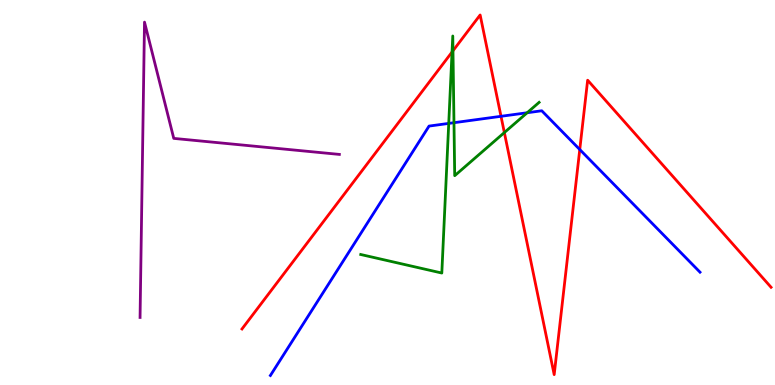[{'lines': ['blue', 'red'], 'intersections': [{'x': 6.46, 'y': 6.98}, {'x': 7.48, 'y': 6.12}]}, {'lines': ['green', 'red'], 'intersections': [{'x': 5.83, 'y': 8.65}, {'x': 5.84, 'y': 8.68}, {'x': 6.51, 'y': 6.56}]}, {'lines': ['purple', 'red'], 'intersections': []}, {'lines': ['blue', 'green'], 'intersections': [{'x': 5.79, 'y': 6.79}, {'x': 5.86, 'y': 6.81}, {'x': 6.8, 'y': 7.07}]}, {'lines': ['blue', 'purple'], 'intersections': []}, {'lines': ['green', 'purple'], 'intersections': []}]